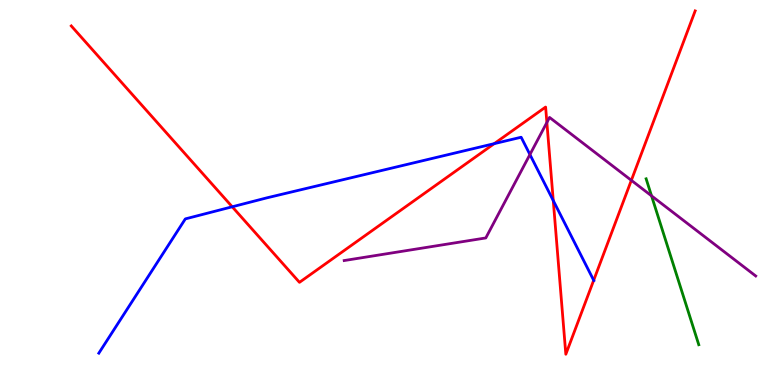[{'lines': ['blue', 'red'], 'intersections': [{'x': 3.0, 'y': 4.63}, {'x': 6.38, 'y': 6.27}, {'x': 7.14, 'y': 4.79}, {'x': 7.66, 'y': 2.72}]}, {'lines': ['green', 'red'], 'intersections': []}, {'lines': ['purple', 'red'], 'intersections': [{'x': 7.06, 'y': 6.82}, {'x': 8.15, 'y': 5.32}]}, {'lines': ['blue', 'green'], 'intersections': []}, {'lines': ['blue', 'purple'], 'intersections': [{'x': 6.84, 'y': 5.99}]}, {'lines': ['green', 'purple'], 'intersections': [{'x': 8.41, 'y': 4.91}]}]